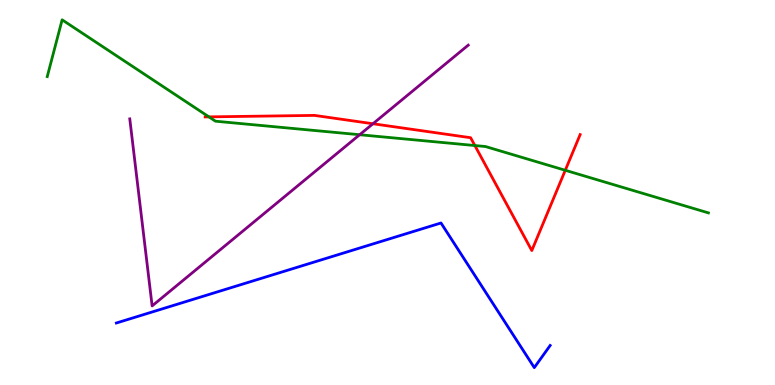[{'lines': ['blue', 'red'], 'intersections': []}, {'lines': ['green', 'red'], 'intersections': [{'x': 2.7, 'y': 6.96}, {'x': 6.13, 'y': 6.22}, {'x': 7.29, 'y': 5.58}]}, {'lines': ['purple', 'red'], 'intersections': [{'x': 4.81, 'y': 6.79}]}, {'lines': ['blue', 'green'], 'intersections': []}, {'lines': ['blue', 'purple'], 'intersections': []}, {'lines': ['green', 'purple'], 'intersections': [{'x': 4.64, 'y': 6.5}]}]